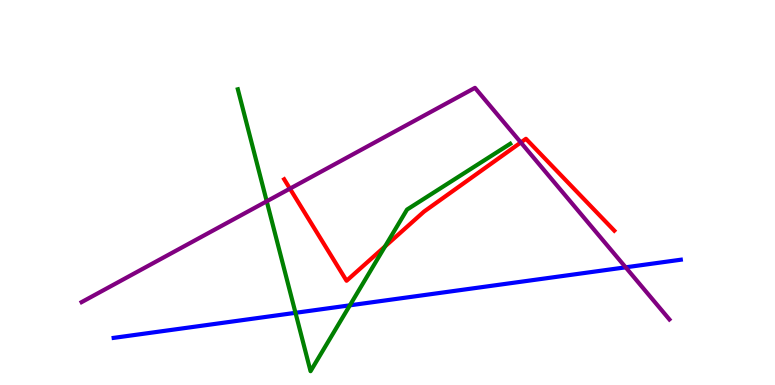[{'lines': ['blue', 'red'], 'intersections': []}, {'lines': ['green', 'red'], 'intersections': [{'x': 4.97, 'y': 3.6}]}, {'lines': ['purple', 'red'], 'intersections': [{'x': 3.74, 'y': 5.1}, {'x': 6.72, 'y': 6.3}]}, {'lines': ['blue', 'green'], 'intersections': [{'x': 3.81, 'y': 1.87}, {'x': 4.51, 'y': 2.07}]}, {'lines': ['blue', 'purple'], 'intersections': [{'x': 8.07, 'y': 3.06}]}, {'lines': ['green', 'purple'], 'intersections': [{'x': 3.44, 'y': 4.77}]}]